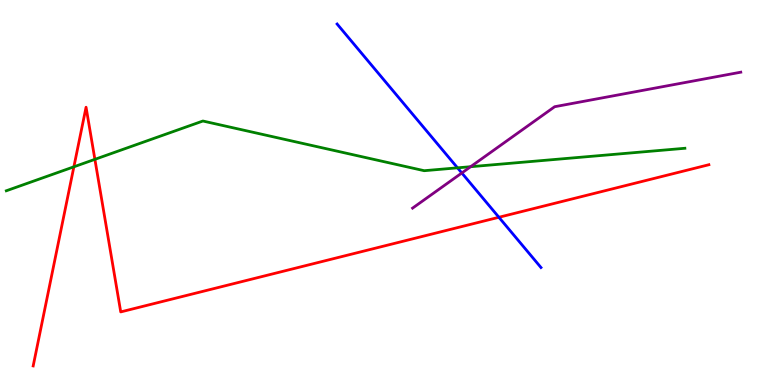[{'lines': ['blue', 'red'], 'intersections': [{'x': 6.44, 'y': 4.36}]}, {'lines': ['green', 'red'], 'intersections': [{'x': 0.953, 'y': 5.67}, {'x': 1.22, 'y': 5.86}]}, {'lines': ['purple', 'red'], 'intersections': []}, {'lines': ['blue', 'green'], 'intersections': [{'x': 5.9, 'y': 5.64}]}, {'lines': ['blue', 'purple'], 'intersections': [{'x': 5.96, 'y': 5.51}]}, {'lines': ['green', 'purple'], 'intersections': [{'x': 6.07, 'y': 5.67}]}]